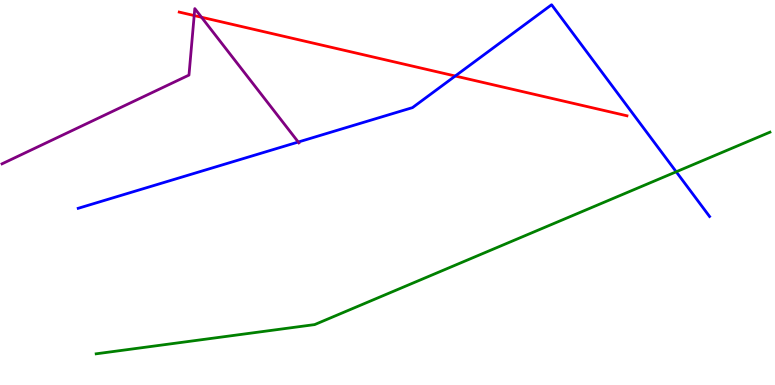[{'lines': ['blue', 'red'], 'intersections': [{'x': 5.87, 'y': 8.03}]}, {'lines': ['green', 'red'], 'intersections': []}, {'lines': ['purple', 'red'], 'intersections': [{'x': 2.51, 'y': 9.6}, {'x': 2.6, 'y': 9.55}]}, {'lines': ['blue', 'green'], 'intersections': [{'x': 8.73, 'y': 5.54}]}, {'lines': ['blue', 'purple'], 'intersections': [{'x': 3.85, 'y': 6.31}]}, {'lines': ['green', 'purple'], 'intersections': []}]